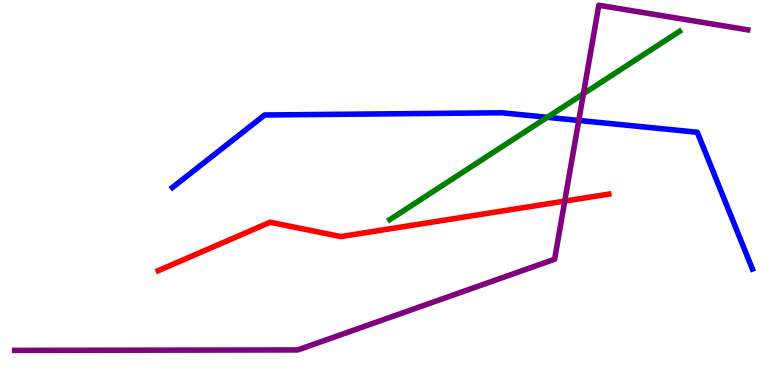[{'lines': ['blue', 'red'], 'intersections': []}, {'lines': ['green', 'red'], 'intersections': []}, {'lines': ['purple', 'red'], 'intersections': [{'x': 7.29, 'y': 4.78}]}, {'lines': ['blue', 'green'], 'intersections': [{'x': 7.06, 'y': 6.95}]}, {'lines': ['blue', 'purple'], 'intersections': [{'x': 7.47, 'y': 6.87}]}, {'lines': ['green', 'purple'], 'intersections': [{'x': 7.53, 'y': 7.56}]}]